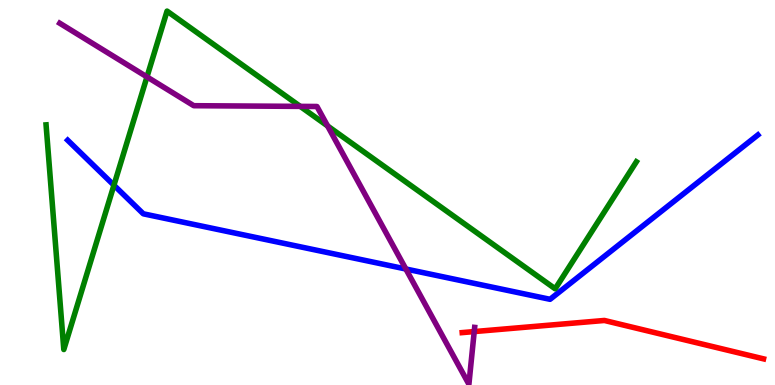[{'lines': ['blue', 'red'], 'intersections': []}, {'lines': ['green', 'red'], 'intersections': []}, {'lines': ['purple', 'red'], 'intersections': [{'x': 6.12, 'y': 1.39}]}, {'lines': ['blue', 'green'], 'intersections': [{'x': 1.47, 'y': 5.19}]}, {'lines': ['blue', 'purple'], 'intersections': [{'x': 5.24, 'y': 3.01}]}, {'lines': ['green', 'purple'], 'intersections': [{'x': 1.9, 'y': 8.0}, {'x': 3.87, 'y': 7.24}, {'x': 4.23, 'y': 6.73}]}]